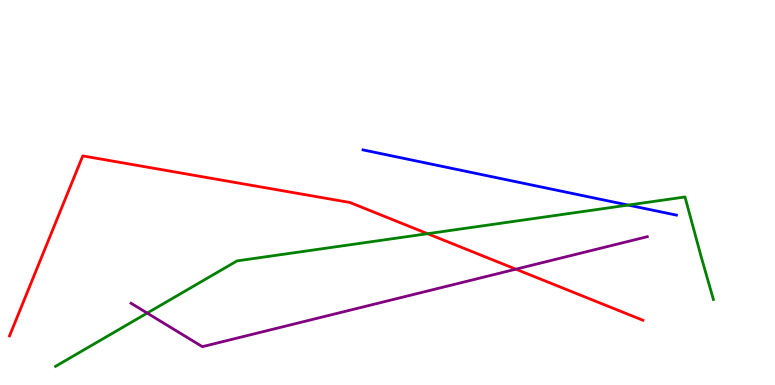[{'lines': ['blue', 'red'], 'intersections': []}, {'lines': ['green', 'red'], 'intersections': [{'x': 5.52, 'y': 3.93}]}, {'lines': ['purple', 'red'], 'intersections': [{'x': 6.66, 'y': 3.01}]}, {'lines': ['blue', 'green'], 'intersections': [{'x': 8.11, 'y': 4.67}]}, {'lines': ['blue', 'purple'], 'intersections': []}, {'lines': ['green', 'purple'], 'intersections': [{'x': 1.9, 'y': 1.87}]}]